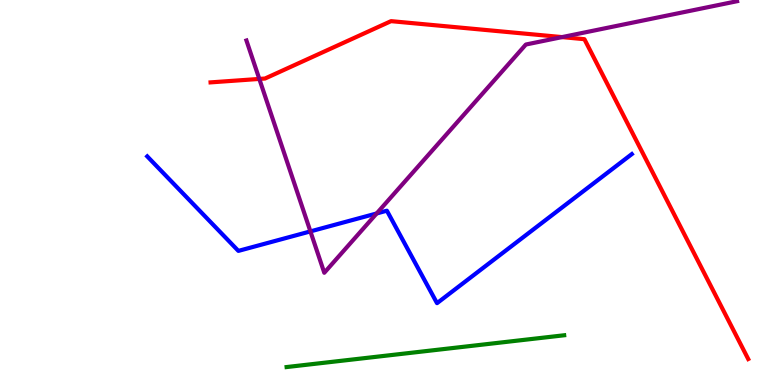[{'lines': ['blue', 'red'], 'intersections': []}, {'lines': ['green', 'red'], 'intersections': []}, {'lines': ['purple', 'red'], 'intersections': [{'x': 3.35, 'y': 7.95}, {'x': 7.25, 'y': 9.04}]}, {'lines': ['blue', 'green'], 'intersections': []}, {'lines': ['blue', 'purple'], 'intersections': [{'x': 4.01, 'y': 3.99}, {'x': 4.86, 'y': 4.46}]}, {'lines': ['green', 'purple'], 'intersections': []}]